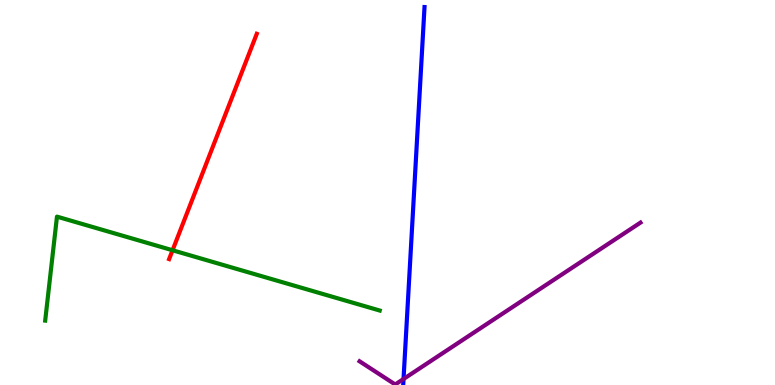[{'lines': ['blue', 'red'], 'intersections': []}, {'lines': ['green', 'red'], 'intersections': [{'x': 2.23, 'y': 3.5}]}, {'lines': ['purple', 'red'], 'intersections': []}, {'lines': ['blue', 'green'], 'intersections': []}, {'lines': ['blue', 'purple'], 'intersections': [{'x': 5.21, 'y': 0.156}]}, {'lines': ['green', 'purple'], 'intersections': []}]